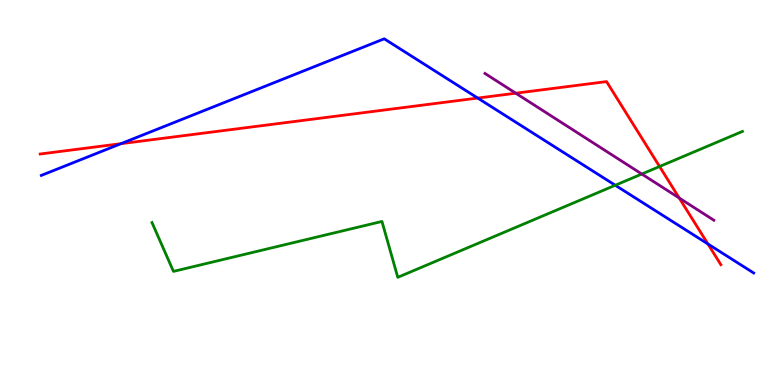[{'lines': ['blue', 'red'], 'intersections': [{'x': 1.56, 'y': 6.27}, {'x': 6.16, 'y': 7.45}, {'x': 9.13, 'y': 3.66}]}, {'lines': ['green', 'red'], 'intersections': [{'x': 8.51, 'y': 5.68}]}, {'lines': ['purple', 'red'], 'intersections': [{'x': 6.66, 'y': 7.58}, {'x': 8.76, 'y': 4.86}]}, {'lines': ['blue', 'green'], 'intersections': [{'x': 7.94, 'y': 5.19}]}, {'lines': ['blue', 'purple'], 'intersections': []}, {'lines': ['green', 'purple'], 'intersections': [{'x': 8.28, 'y': 5.48}]}]